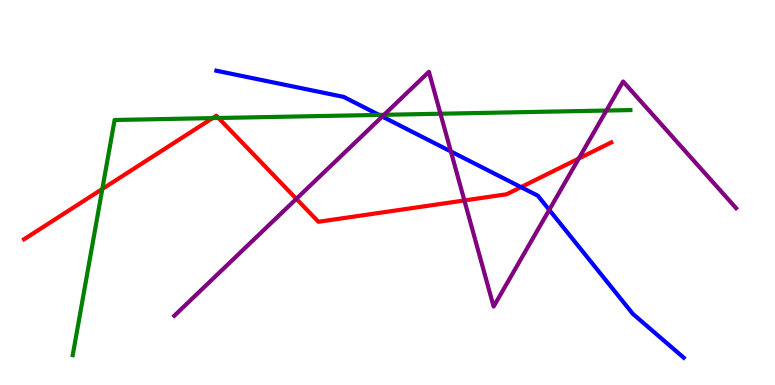[{'lines': ['blue', 'red'], 'intersections': [{'x': 6.72, 'y': 5.14}]}, {'lines': ['green', 'red'], 'intersections': [{'x': 1.32, 'y': 5.09}, {'x': 2.74, 'y': 6.93}, {'x': 2.82, 'y': 6.94}]}, {'lines': ['purple', 'red'], 'intersections': [{'x': 3.82, 'y': 4.84}, {'x': 5.99, 'y': 4.79}, {'x': 7.47, 'y': 5.88}]}, {'lines': ['blue', 'green'], 'intersections': [{'x': 4.89, 'y': 7.02}]}, {'lines': ['blue', 'purple'], 'intersections': [{'x': 4.93, 'y': 6.97}, {'x': 5.82, 'y': 6.07}, {'x': 7.09, 'y': 4.55}]}, {'lines': ['green', 'purple'], 'intersections': [{'x': 4.96, 'y': 7.02}, {'x': 5.68, 'y': 7.05}, {'x': 7.82, 'y': 7.13}]}]